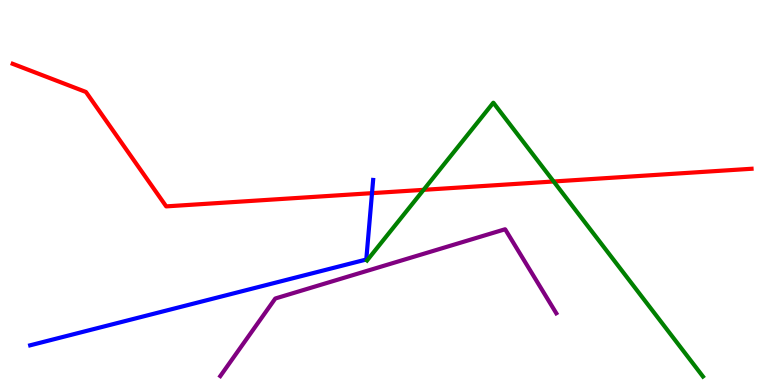[{'lines': ['blue', 'red'], 'intersections': [{'x': 4.8, 'y': 4.98}]}, {'lines': ['green', 'red'], 'intersections': [{'x': 5.47, 'y': 5.07}, {'x': 7.14, 'y': 5.29}]}, {'lines': ['purple', 'red'], 'intersections': []}, {'lines': ['blue', 'green'], 'intersections': []}, {'lines': ['blue', 'purple'], 'intersections': []}, {'lines': ['green', 'purple'], 'intersections': []}]